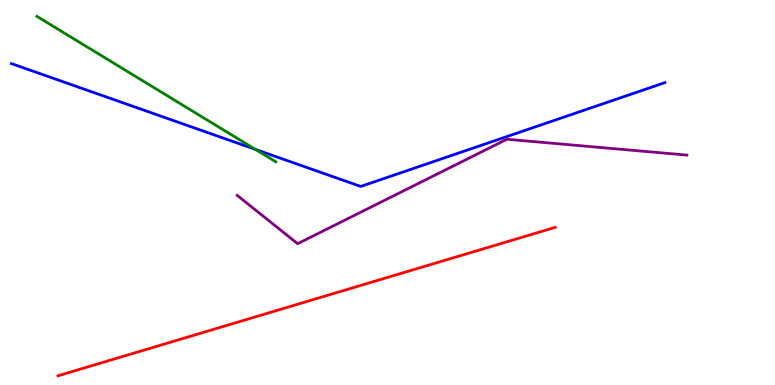[{'lines': ['blue', 'red'], 'intersections': []}, {'lines': ['green', 'red'], 'intersections': []}, {'lines': ['purple', 'red'], 'intersections': []}, {'lines': ['blue', 'green'], 'intersections': [{'x': 3.3, 'y': 6.12}]}, {'lines': ['blue', 'purple'], 'intersections': []}, {'lines': ['green', 'purple'], 'intersections': []}]